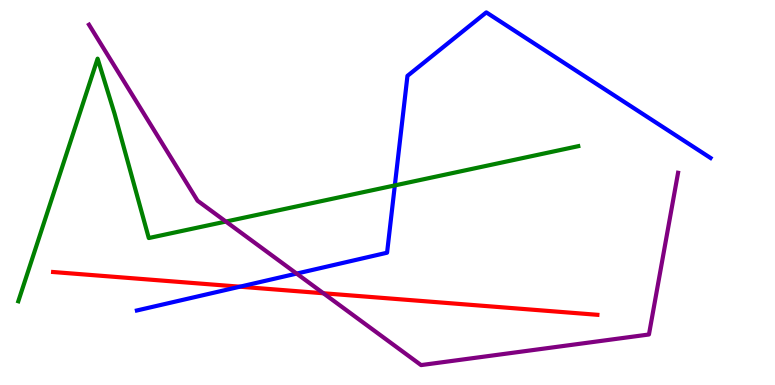[{'lines': ['blue', 'red'], 'intersections': [{'x': 3.1, 'y': 2.55}]}, {'lines': ['green', 'red'], 'intersections': []}, {'lines': ['purple', 'red'], 'intersections': [{'x': 4.17, 'y': 2.38}]}, {'lines': ['blue', 'green'], 'intersections': [{'x': 5.09, 'y': 5.18}]}, {'lines': ['blue', 'purple'], 'intersections': [{'x': 3.83, 'y': 2.89}]}, {'lines': ['green', 'purple'], 'intersections': [{'x': 2.91, 'y': 4.25}]}]